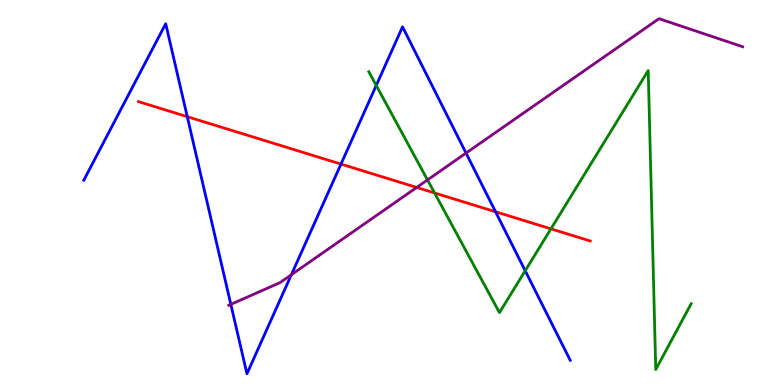[{'lines': ['blue', 'red'], 'intersections': [{'x': 2.42, 'y': 6.97}, {'x': 4.4, 'y': 5.74}, {'x': 6.39, 'y': 4.5}]}, {'lines': ['green', 'red'], 'intersections': [{'x': 5.61, 'y': 4.99}, {'x': 7.11, 'y': 4.06}]}, {'lines': ['purple', 'red'], 'intersections': [{'x': 5.38, 'y': 5.13}]}, {'lines': ['blue', 'green'], 'intersections': [{'x': 4.85, 'y': 7.78}, {'x': 6.78, 'y': 2.97}]}, {'lines': ['blue', 'purple'], 'intersections': [{'x': 2.98, 'y': 2.09}, {'x': 3.76, 'y': 2.86}, {'x': 6.01, 'y': 6.02}]}, {'lines': ['green', 'purple'], 'intersections': [{'x': 5.52, 'y': 5.33}]}]